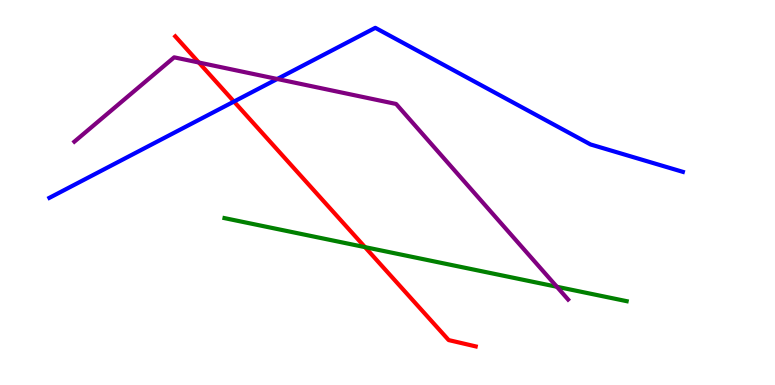[{'lines': ['blue', 'red'], 'intersections': [{'x': 3.02, 'y': 7.36}]}, {'lines': ['green', 'red'], 'intersections': [{'x': 4.71, 'y': 3.58}]}, {'lines': ['purple', 'red'], 'intersections': [{'x': 2.57, 'y': 8.38}]}, {'lines': ['blue', 'green'], 'intersections': []}, {'lines': ['blue', 'purple'], 'intersections': [{'x': 3.58, 'y': 7.95}]}, {'lines': ['green', 'purple'], 'intersections': [{'x': 7.19, 'y': 2.55}]}]